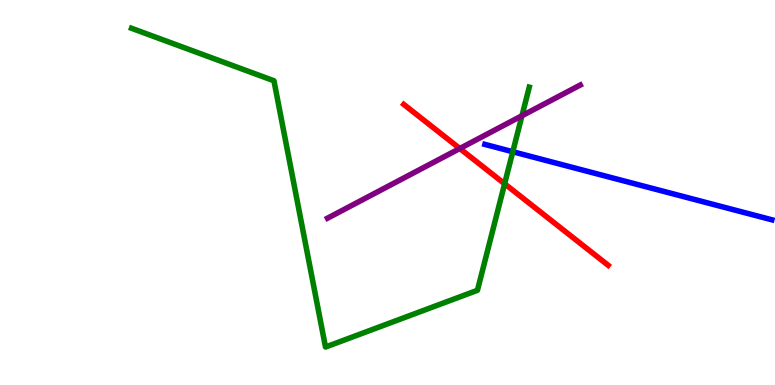[{'lines': ['blue', 'red'], 'intersections': []}, {'lines': ['green', 'red'], 'intersections': [{'x': 6.51, 'y': 5.23}]}, {'lines': ['purple', 'red'], 'intersections': [{'x': 5.93, 'y': 6.14}]}, {'lines': ['blue', 'green'], 'intersections': [{'x': 6.62, 'y': 6.06}]}, {'lines': ['blue', 'purple'], 'intersections': []}, {'lines': ['green', 'purple'], 'intersections': [{'x': 6.74, 'y': 6.99}]}]